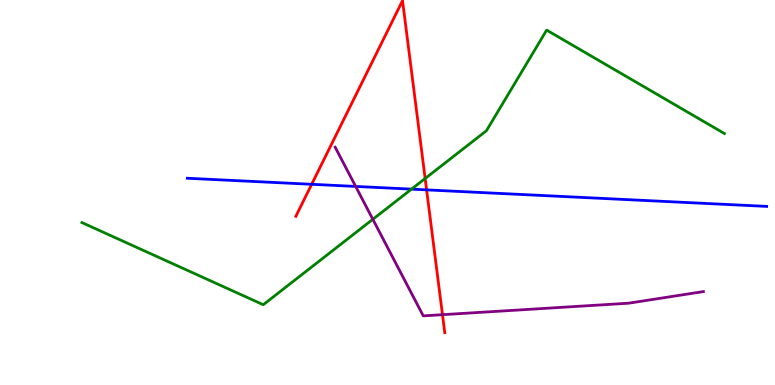[{'lines': ['blue', 'red'], 'intersections': [{'x': 4.02, 'y': 5.21}, {'x': 5.5, 'y': 5.07}]}, {'lines': ['green', 'red'], 'intersections': [{'x': 5.49, 'y': 5.36}]}, {'lines': ['purple', 'red'], 'intersections': [{'x': 5.71, 'y': 1.83}]}, {'lines': ['blue', 'green'], 'intersections': [{'x': 5.31, 'y': 5.09}]}, {'lines': ['blue', 'purple'], 'intersections': [{'x': 4.59, 'y': 5.16}]}, {'lines': ['green', 'purple'], 'intersections': [{'x': 4.81, 'y': 4.3}]}]